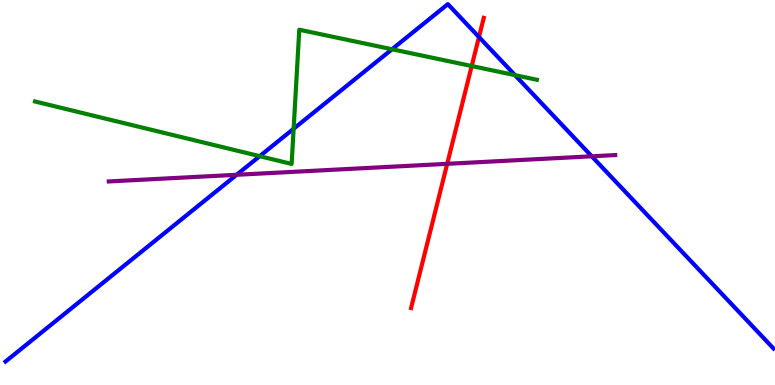[{'lines': ['blue', 'red'], 'intersections': [{'x': 6.18, 'y': 9.04}]}, {'lines': ['green', 'red'], 'intersections': [{'x': 6.09, 'y': 8.28}]}, {'lines': ['purple', 'red'], 'intersections': [{'x': 5.77, 'y': 5.74}]}, {'lines': ['blue', 'green'], 'intersections': [{'x': 3.35, 'y': 5.94}, {'x': 3.79, 'y': 6.66}, {'x': 5.06, 'y': 8.72}, {'x': 6.65, 'y': 8.05}]}, {'lines': ['blue', 'purple'], 'intersections': [{'x': 3.05, 'y': 5.46}, {'x': 7.64, 'y': 5.94}]}, {'lines': ['green', 'purple'], 'intersections': []}]